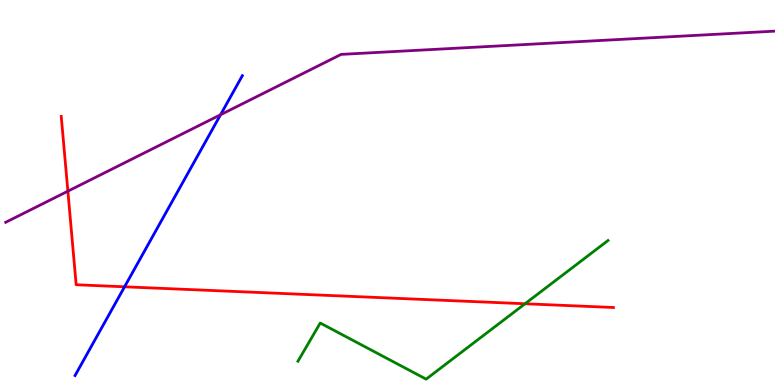[{'lines': ['blue', 'red'], 'intersections': [{'x': 1.61, 'y': 2.55}]}, {'lines': ['green', 'red'], 'intersections': [{'x': 6.77, 'y': 2.11}]}, {'lines': ['purple', 'red'], 'intersections': [{'x': 0.876, 'y': 5.03}]}, {'lines': ['blue', 'green'], 'intersections': []}, {'lines': ['blue', 'purple'], 'intersections': [{'x': 2.85, 'y': 7.02}]}, {'lines': ['green', 'purple'], 'intersections': []}]